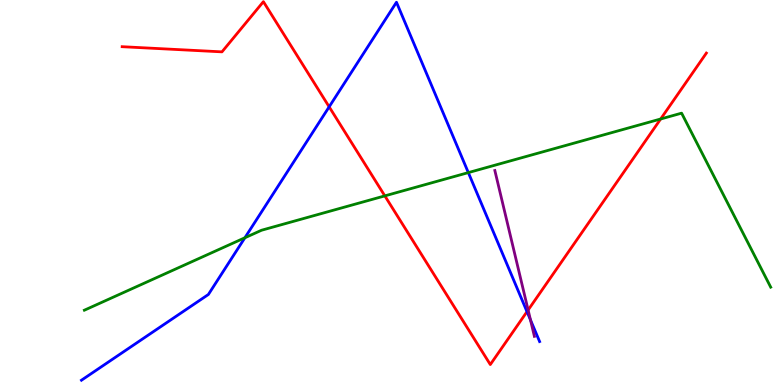[{'lines': ['blue', 'red'], 'intersections': [{'x': 4.25, 'y': 7.23}, {'x': 6.8, 'y': 1.9}]}, {'lines': ['green', 'red'], 'intersections': [{'x': 4.97, 'y': 4.91}, {'x': 8.52, 'y': 6.91}]}, {'lines': ['purple', 'red'], 'intersections': [{'x': 6.81, 'y': 1.95}]}, {'lines': ['blue', 'green'], 'intersections': [{'x': 3.16, 'y': 3.82}, {'x': 6.04, 'y': 5.52}]}, {'lines': ['blue', 'purple'], 'intersections': [{'x': 6.84, 'y': 1.69}]}, {'lines': ['green', 'purple'], 'intersections': []}]